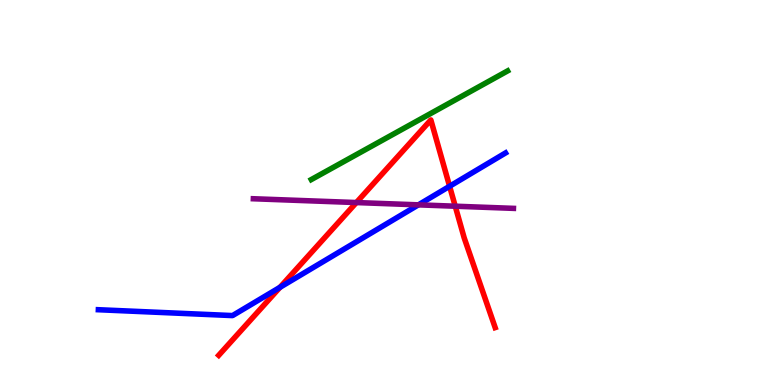[{'lines': ['blue', 'red'], 'intersections': [{'x': 3.61, 'y': 2.54}, {'x': 5.8, 'y': 5.16}]}, {'lines': ['green', 'red'], 'intersections': []}, {'lines': ['purple', 'red'], 'intersections': [{'x': 4.6, 'y': 4.74}, {'x': 5.87, 'y': 4.64}]}, {'lines': ['blue', 'green'], 'intersections': []}, {'lines': ['blue', 'purple'], 'intersections': [{'x': 5.4, 'y': 4.68}]}, {'lines': ['green', 'purple'], 'intersections': []}]